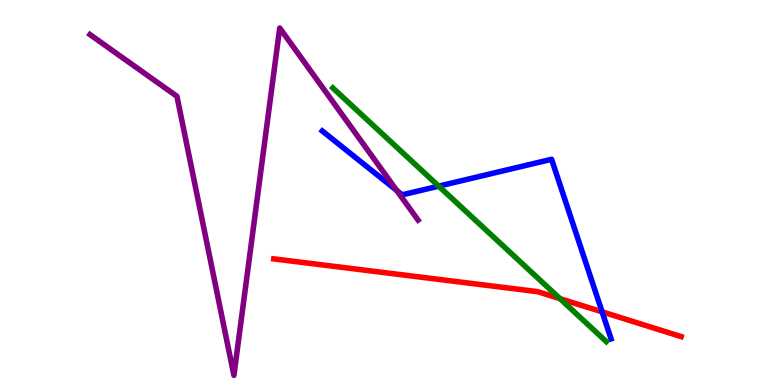[{'lines': ['blue', 'red'], 'intersections': [{'x': 7.77, 'y': 1.9}]}, {'lines': ['green', 'red'], 'intersections': [{'x': 7.23, 'y': 2.24}]}, {'lines': ['purple', 'red'], 'intersections': []}, {'lines': ['blue', 'green'], 'intersections': [{'x': 5.66, 'y': 5.16}]}, {'lines': ['blue', 'purple'], 'intersections': [{'x': 5.12, 'y': 5.05}]}, {'lines': ['green', 'purple'], 'intersections': []}]